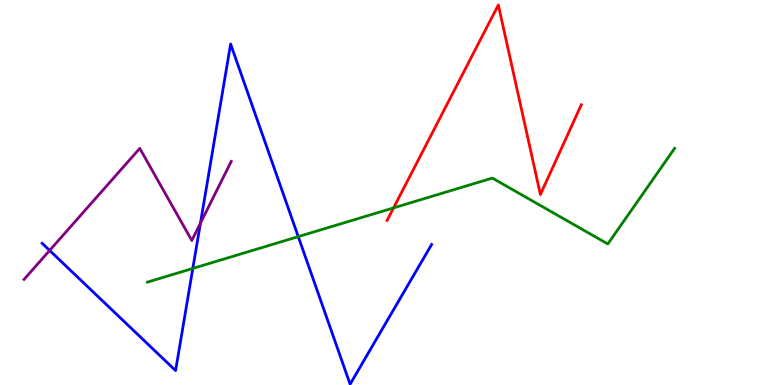[{'lines': ['blue', 'red'], 'intersections': []}, {'lines': ['green', 'red'], 'intersections': [{'x': 5.08, 'y': 4.6}]}, {'lines': ['purple', 'red'], 'intersections': []}, {'lines': ['blue', 'green'], 'intersections': [{'x': 2.49, 'y': 3.03}, {'x': 3.85, 'y': 3.85}]}, {'lines': ['blue', 'purple'], 'intersections': [{'x': 0.64, 'y': 3.5}, {'x': 2.59, 'y': 4.2}]}, {'lines': ['green', 'purple'], 'intersections': []}]